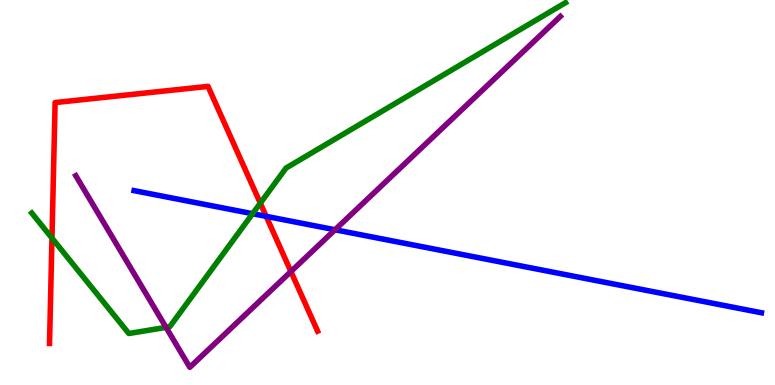[{'lines': ['blue', 'red'], 'intersections': [{'x': 3.43, 'y': 4.38}]}, {'lines': ['green', 'red'], 'intersections': [{'x': 0.671, 'y': 3.82}, {'x': 3.36, 'y': 4.72}]}, {'lines': ['purple', 'red'], 'intersections': [{'x': 3.75, 'y': 2.95}]}, {'lines': ['blue', 'green'], 'intersections': [{'x': 3.26, 'y': 4.45}]}, {'lines': ['blue', 'purple'], 'intersections': [{'x': 4.32, 'y': 4.03}]}, {'lines': ['green', 'purple'], 'intersections': [{'x': 2.14, 'y': 1.5}]}]